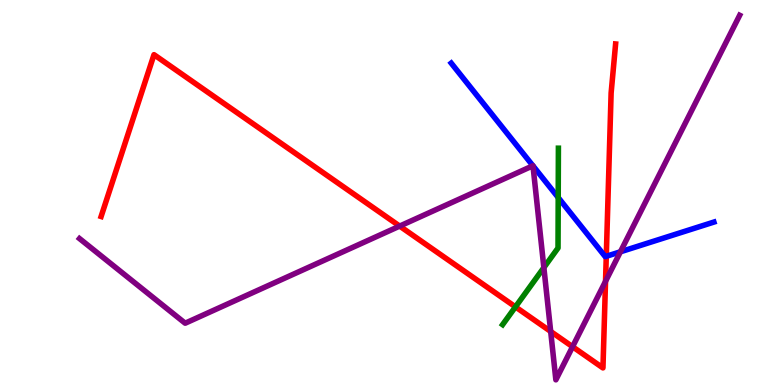[{'lines': ['blue', 'red'], 'intersections': [{'x': 7.82, 'y': 3.34}]}, {'lines': ['green', 'red'], 'intersections': [{'x': 6.65, 'y': 2.03}]}, {'lines': ['purple', 'red'], 'intersections': [{'x': 5.16, 'y': 4.13}, {'x': 7.11, 'y': 1.39}, {'x': 7.39, 'y': 0.994}, {'x': 7.81, 'y': 2.69}]}, {'lines': ['blue', 'green'], 'intersections': [{'x': 7.2, 'y': 4.87}]}, {'lines': ['blue', 'purple'], 'intersections': [{'x': 6.88, 'y': 5.69}, {'x': 6.88, 'y': 5.69}, {'x': 8.01, 'y': 3.46}]}, {'lines': ['green', 'purple'], 'intersections': [{'x': 7.02, 'y': 3.05}]}]